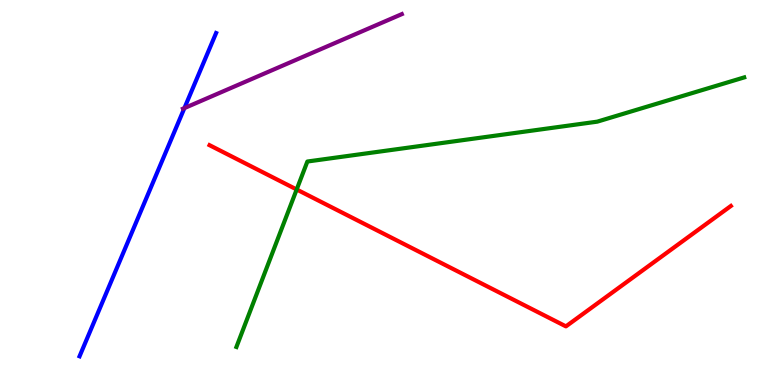[{'lines': ['blue', 'red'], 'intersections': []}, {'lines': ['green', 'red'], 'intersections': [{'x': 3.83, 'y': 5.08}]}, {'lines': ['purple', 'red'], 'intersections': []}, {'lines': ['blue', 'green'], 'intersections': []}, {'lines': ['blue', 'purple'], 'intersections': [{'x': 2.38, 'y': 7.19}]}, {'lines': ['green', 'purple'], 'intersections': []}]